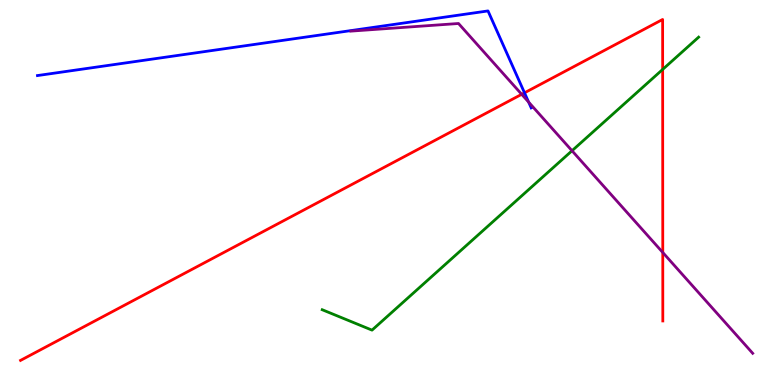[{'lines': ['blue', 'red'], 'intersections': [{'x': 6.77, 'y': 7.59}]}, {'lines': ['green', 'red'], 'intersections': [{'x': 8.55, 'y': 8.2}]}, {'lines': ['purple', 'red'], 'intersections': [{'x': 6.73, 'y': 7.55}, {'x': 8.55, 'y': 3.44}]}, {'lines': ['blue', 'green'], 'intersections': []}, {'lines': ['blue', 'purple'], 'intersections': [{'x': 6.82, 'y': 7.35}]}, {'lines': ['green', 'purple'], 'intersections': [{'x': 7.38, 'y': 6.08}]}]